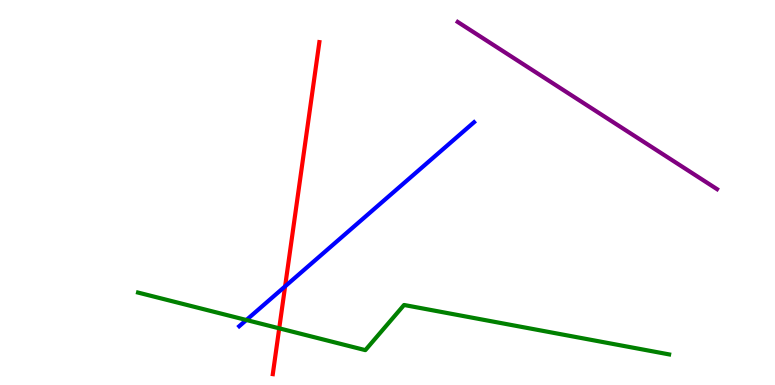[{'lines': ['blue', 'red'], 'intersections': [{'x': 3.68, 'y': 2.56}]}, {'lines': ['green', 'red'], 'intersections': [{'x': 3.6, 'y': 1.47}]}, {'lines': ['purple', 'red'], 'intersections': []}, {'lines': ['blue', 'green'], 'intersections': [{'x': 3.18, 'y': 1.69}]}, {'lines': ['blue', 'purple'], 'intersections': []}, {'lines': ['green', 'purple'], 'intersections': []}]